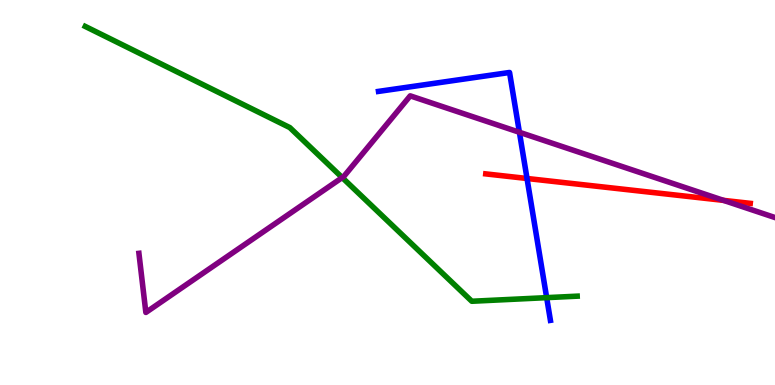[{'lines': ['blue', 'red'], 'intersections': [{'x': 6.8, 'y': 5.36}]}, {'lines': ['green', 'red'], 'intersections': []}, {'lines': ['purple', 'red'], 'intersections': [{'x': 9.34, 'y': 4.8}]}, {'lines': ['blue', 'green'], 'intersections': [{'x': 7.05, 'y': 2.27}]}, {'lines': ['blue', 'purple'], 'intersections': [{'x': 6.7, 'y': 6.56}]}, {'lines': ['green', 'purple'], 'intersections': [{'x': 4.42, 'y': 5.39}]}]